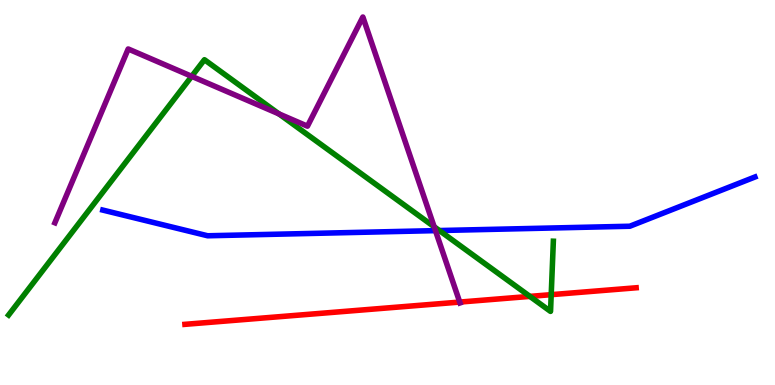[{'lines': ['blue', 'red'], 'intersections': []}, {'lines': ['green', 'red'], 'intersections': [{'x': 6.84, 'y': 2.3}, {'x': 7.11, 'y': 2.35}]}, {'lines': ['purple', 'red'], 'intersections': [{'x': 5.93, 'y': 2.15}]}, {'lines': ['blue', 'green'], 'intersections': [{'x': 5.67, 'y': 4.01}]}, {'lines': ['blue', 'purple'], 'intersections': [{'x': 5.62, 'y': 4.01}]}, {'lines': ['green', 'purple'], 'intersections': [{'x': 2.47, 'y': 8.02}, {'x': 3.6, 'y': 7.04}, {'x': 5.6, 'y': 4.11}]}]